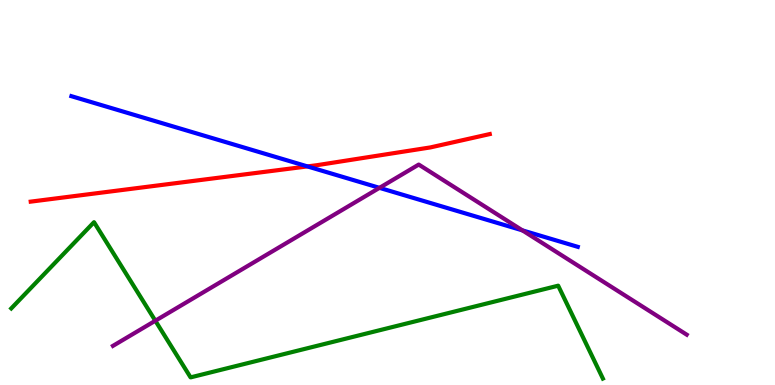[{'lines': ['blue', 'red'], 'intersections': [{'x': 3.97, 'y': 5.68}]}, {'lines': ['green', 'red'], 'intersections': []}, {'lines': ['purple', 'red'], 'intersections': []}, {'lines': ['blue', 'green'], 'intersections': []}, {'lines': ['blue', 'purple'], 'intersections': [{'x': 4.9, 'y': 5.12}, {'x': 6.74, 'y': 4.02}]}, {'lines': ['green', 'purple'], 'intersections': [{'x': 2.0, 'y': 1.67}]}]